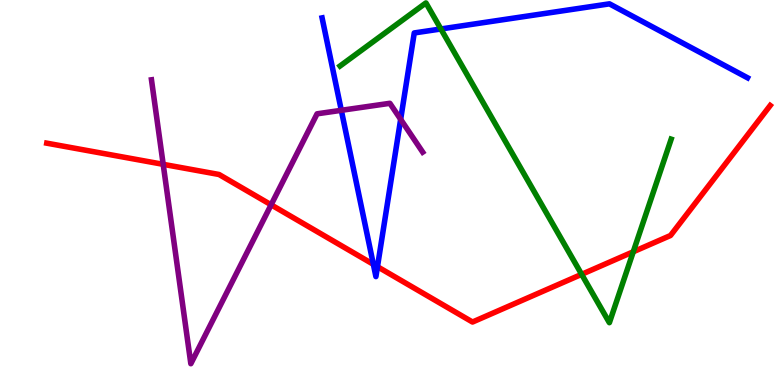[{'lines': ['blue', 'red'], 'intersections': [{'x': 4.82, 'y': 3.13}, {'x': 4.87, 'y': 3.07}]}, {'lines': ['green', 'red'], 'intersections': [{'x': 7.5, 'y': 2.87}, {'x': 8.17, 'y': 3.46}]}, {'lines': ['purple', 'red'], 'intersections': [{'x': 2.11, 'y': 5.73}, {'x': 3.5, 'y': 4.68}]}, {'lines': ['blue', 'green'], 'intersections': [{'x': 5.69, 'y': 9.25}]}, {'lines': ['blue', 'purple'], 'intersections': [{'x': 4.4, 'y': 7.13}, {'x': 5.17, 'y': 6.9}]}, {'lines': ['green', 'purple'], 'intersections': []}]